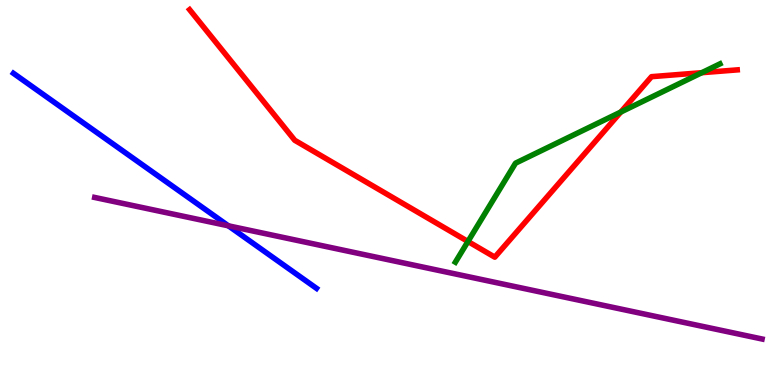[{'lines': ['blue', 'red'], 'intersections': []}, {'lines': ['green', 'red'], 'intersections': [{'x': 6.04, 'y': 3.73}, {'x': 8.01, 'y': 7.09}, {'x': 9.06, 'y': 8.11}]}, {'lines': ['purple', 'red'], 'intersections': []}, {'lines': ['blue', 'green'], 'intersections': []}, {'lines': ['blue', 'purple'], 'intersections': [{'x': 2.95, 'y': 4.13}]}, {'lines': ['green', 'purple'], 'intersections': []}]